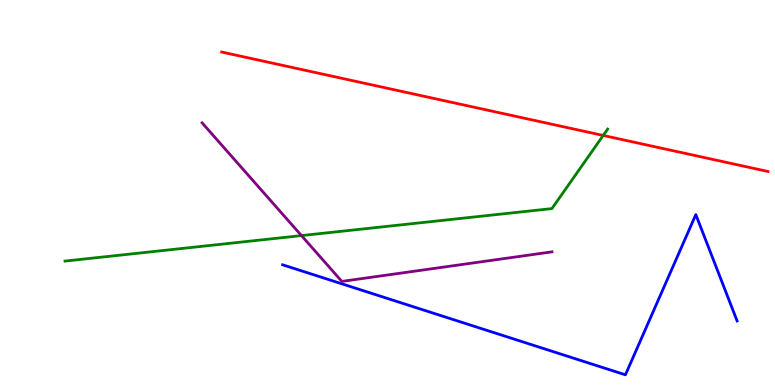[{'lines': ['blue', 'red'], 'intersections': []}, {'lines': ['green', 'red'], 'intersections': [{'x': 7.78, 'y': 6.48}]}, {'lines': ['purple', 'red'], 'intersections': []}, {'lines': ['blue', 'green'], 'intersections': []}, {'lines': ['blue', 'purple'], 'intersections': []}, {'lines': ['green', 'purple'], 'intersections': [{'x': 3.89, 'y': 3.88}]}]